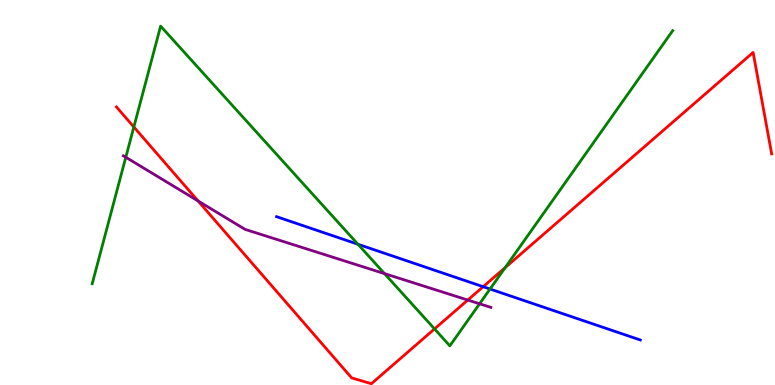[{'lines': ['blue', 'red'], 'intersections': [{'x': 6.23, 'y': 2.55}]}, {'lines': ['green', 'red'], 'intersections': [{'x': 1.73, 'y': 6.7}, {'x': 5.61, 'y': 1.46}, {'x': 6.52, 'y': 3.05}]}, {'lines': ['purple', 'red'], 'intersections': [{'x': 2.56, 'y': 4.78}, {'x': 6.04, 'y': 2.21}]}, {'lines': ['blue', 'green'], 'intersections': [{'x': 4.62, 'y': 3.66}, {'x': 6.32, 'y': 2.49}]}, {'lines': ['blue', 'purple'], 'intersections': []}, {'lines': ['green', 'purple'], 'intersections': [{'x': 1.62, 'y': 5.92}, {'x': 4.96, 'y': 2.89}, {'x': 6.19, 'y': 2.11}]}]